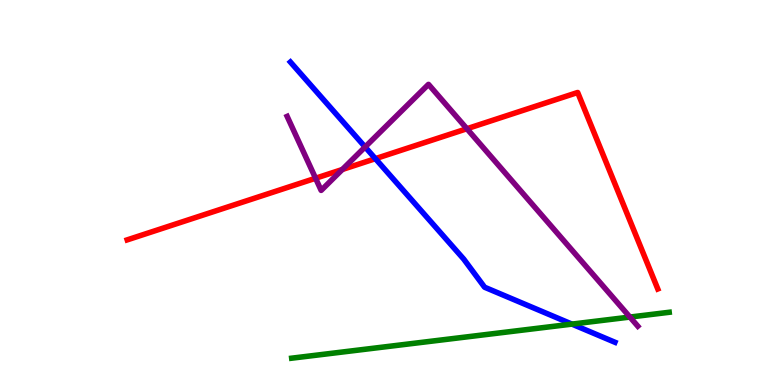[{'lines': ['blue', 'red'], 'intersections': [{'x': 4.84, 'y': 5.88}]}, {'lines': ['green', 'red'], 'intersections': []}, {'lines': ['purple', 'red'], 'intersections': [{'x': 4.07, 'y': 5.37}, {'x': 4.42, 'y': 5.6}, {'x': 6.02, 'y': 6.66}]}, {'lines': ['blue', 'green'], 'intersections': [{'x': 7.38, 'y': 1.58}]}, {'lines': ['blue', 'purple'], 'intersections': [{'x': 4.71, 'y': 6.18}]}, {'lines': ['green', 'purple'], 'intersections': [{'x': 8.13, 'y': 1.76}]}]